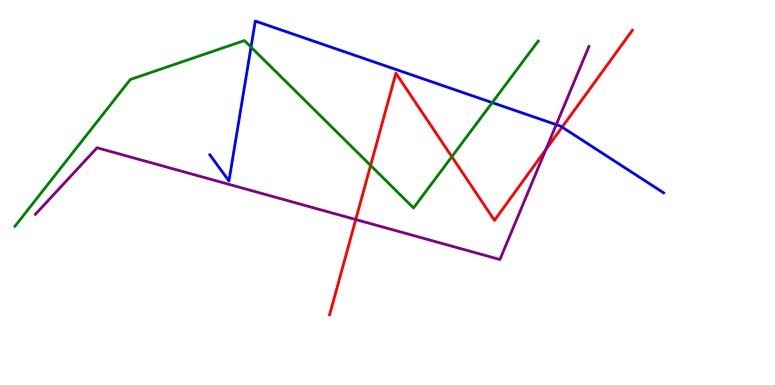[{'lines': ['blue', 'red'], 'intersections': [{'x': 7.25, 'y': 6.7}]}, {'lines': ['green', 'red'], 'intersections': [{'x': 4.78, 'y': 5.7}, {'x': 5.83, 'y': 5.93}]}, {'lines': ['purple', 'red'], 'intersections': [{'x': 4.59, 'y': 4.3}, {'x': 7.04, 'y': 6.12}]}, {'lines': ['blue', 'green'], 'intersections': [{'x': 3.24, 'y': 8.78}, {'x': 6.35, 'y': 7.33}]}, {'lines': ['blue', 'purple'], 'intersections': [{'x': 7.18, 'y': 6.76}]}, {'lines': ['green', 'purple'], 'intersections': []}]